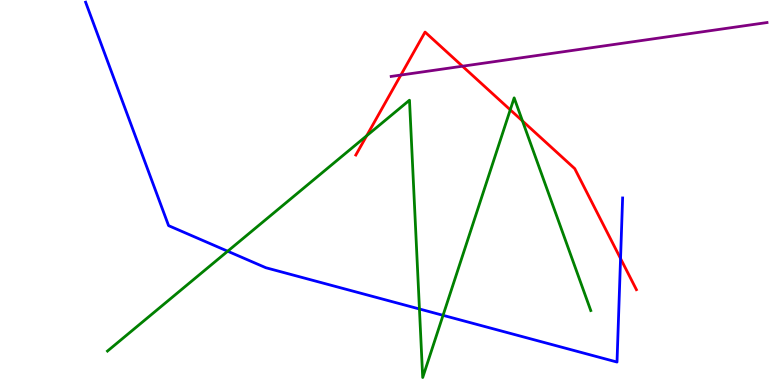[{'lines': ['blue', 'red'], 'intersections': [{'x': 8.01, 'y': 3.28}]}, {'lines': ['green', 'red'], 'intersections': [{'x': 4.73, 'y': 6.47}, {'x': 6.58, 'y': 7.15}, {'x': 6.74, 'y': 6.86}]}, {'lines': ['purple', 'red'], 'intersections': [{'x': 5.17, 'y': 8.05}, {'x': 5.97, 'y': 8.28}]}, {'lines': ['blue', 'green'], 'intersections': [{'x': 2.94, 'y': 3.47}, {'x': 5.41, 'y': 1.97}, {'x': 5.72, 'y': 1.81}]}, {'lines': ['blue', 'purple'], 'intersections': []}, {'lines': ['green', 'purple'], 'intersections': []}]